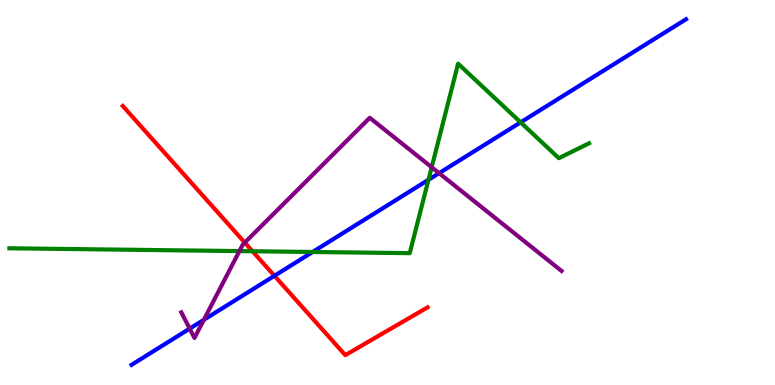[{'lines': ['blue', 'red'], 'intersections': [{'x': 3.54, 'y': 2.84}]}, {'lines': ['green', 'red'], 'intersections': [{'x': 3.26, 'y': 3.47}]}, {'lines': ['purple', 'red'], 'intersections': [{'x': 3.16, 'y': 3.7}]}, {'lines': ['blue', 'green'], 'intersections': [{'x': 4.03, 'y': 3.46}, {'x': 5.53, 'y': 5.33}, {'x': 6.72, 'y': 6.82}]}, {'lines': ['blue', 'purple'], 'intersections': [{'x': 2.45, 'y': 1.46}, {'x': 2.63, 'y': 1.69}, {'x': 5.67, 'y': 5.5}]}, {'lines': ['green', 'purple'], 'intersections': [{'x': 3.09, 'y': 3.48}, {'x': 5.57, 'y': 5.66}]}]